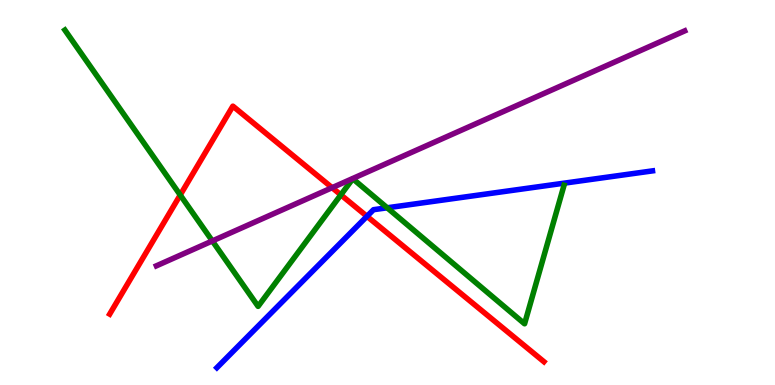[{'lines': ['blue', 'red'], 'intersections': [{'x': 4.73, 'y': 4.38}]}, {'lines': ['green', 'red'], 'intersections': [{'x': 2.33, 'y': 4.93}, {'x': 4.4, 'y': 4.94}]}, {'lines': ['purple', 'red'], 'intersections': [{'x': 4.29, 'y': 5.13}]}, {'lines': ['blue', 'green'], 'intersections': [{'x': 5.0, 'y': 4.6}]}, {'lines': ['blue', 'purple'], 'intersections': []}, {'lines': ['green', 'purple'], 'intersections': [{'x': 2.74, 'y': 3.74}]}]